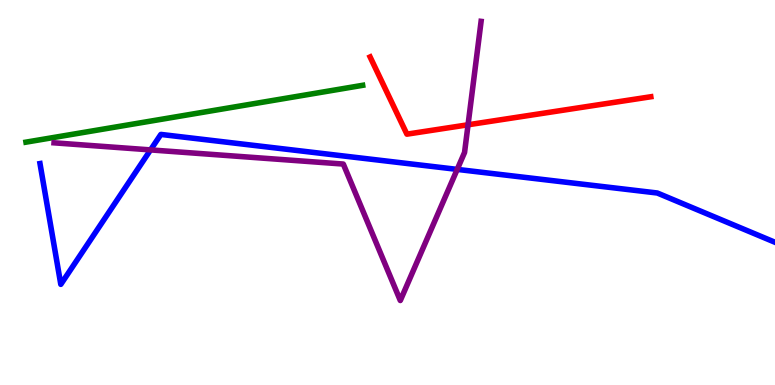[{'lines': ['blue', 'red'], 'intersections': []}, {'lines': ['green', 'red'], 'intersections': []}, {'lines': ['purple', 'red'], 'intersections': [{'x': 6.04, 'y': 6.76}]}, {'lines': ['blue', 'green'], 'intersections': []}, {'lines': ['blue', 'purple'], 'intersections': [{'x': 1.94, 'y': 6.11}, {'x': 5.9, 'y': 5.6}]}, {'lines': ['green', 'purple'], 'intersections': []}]